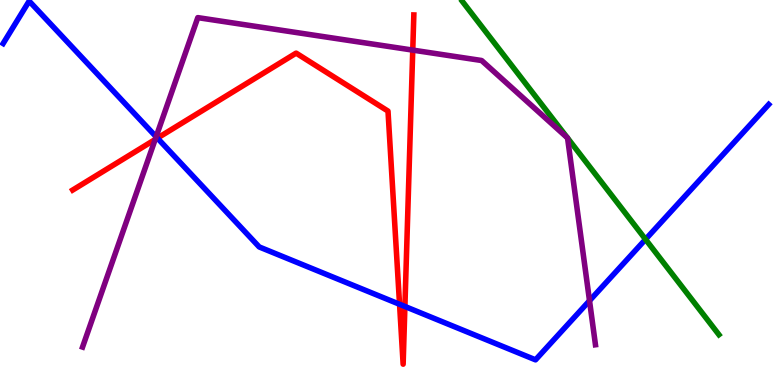[{'lines': ['blue', 'red'], 'intersections': [{'x': 2.03, 'y': 6.41}, {'x': 5.16, 'y': 2.1}, {'x': 5.22, 'y': 2.04}]}, {'lines': ['green', 'red'], 'intersections': []}, {'lines': ['purple', 'red'], 'intersections': [{'x': 2.0, 'y': 6.38}, {'x': 5.33, 'y': 8.7}]}, {'lines': ['blue', 'green'], 'intersections': [{'x': 8.33, 'y': 3.78}]}, {'lines': ['blue', 'purple'], 'intersections': [{'x': 2.01, 'y': 6.45}, {'x': 7.61, 'y': 2.19}]}, {'lines': ['green', 'purple'], 'intersections': [{'x': 7.32, 'y': 6.42}, {'x': 7.32, 'y': 6.41}]}]